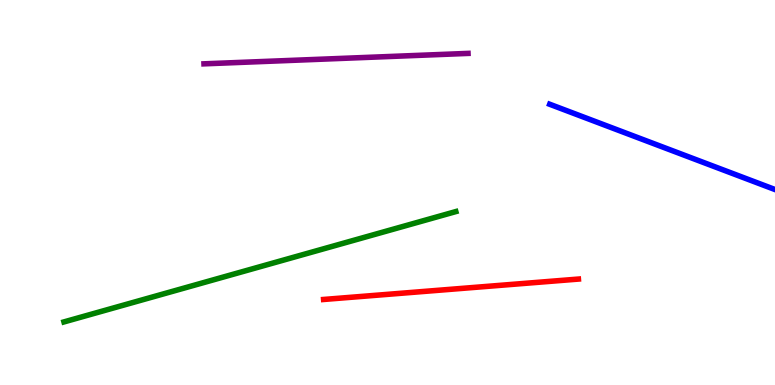[{'lines': ['blue', 'red'], 'intersections': []}, {'lines': ['green', 'red'], 'intersections': []}, {'lines': ['purple', 'red'], 'intersections': []}, {'lines': ['blue', 'green'], 'intersections': []}, {'lines': ['blue', 'purple'], 'intersections': []}, {'lines': ['green', 'purple'], 'intersections': []}]